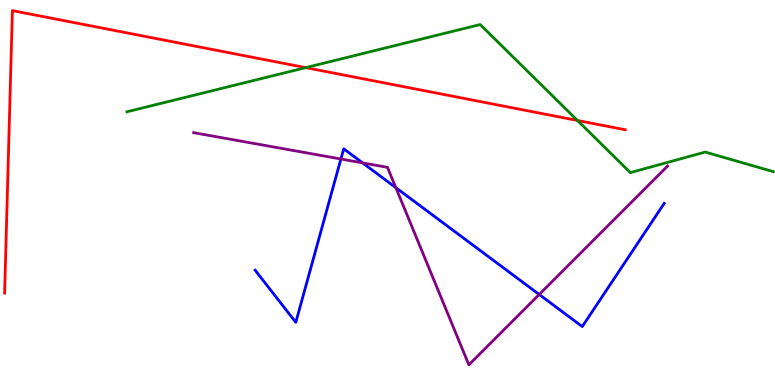[{'lines': ['blue', 'red'], 'intersections': []}, {'lines': ['green', 'red'], 'intersections': [{'x': 3.94, 'y': 8.24}, {'x': 7.45, 'y': 6.87}]}, {'lines': ['purple', 'red'], 'intersections': []}, {'lines': ['blue', 'green'], 'intersections': []}, {'lines': ['blue', 'purple'], 'intersections': [{'x': 4.4, 'y': 5.87}, {'x': 4.68, 'y': 5.77}, {'x': 5.11, 'y': 5.13}, {'x': 6.96, 'y': 2.35}]}, {'lines': ['green', 'purple'], 'intersections': []}]